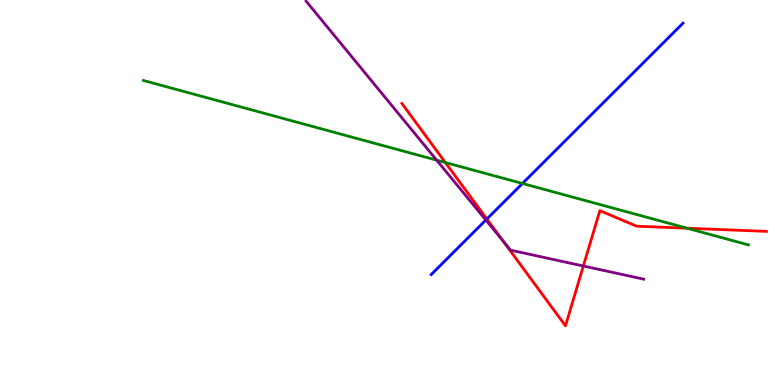[{'lines': ['blue', 'red'], 'intersections': [{'x': 6.28, 'y': 4.31}]}, {'lines': ['green', 'red'], 'intersections': [{'x': 5.75, 'y': 5.78}, {'x': 8.87, 'y': 4.07}]}, {'lines': ['purple', 'red'], 'intersections': [{'x': 6.49, 'y': 3.74}, {'x': 7.53, 'y': 3.09}]}, {'lines': ['blue', 'green'], 'intersections': [{'x': 6.74, 'y': 5.23}]}, {'lines': ['blue', 'purple'], 'intersections': [{'x': 6.27, 'y': 4.28}]}, {'lines': ['green', 'purple'], 'intersections': [{'x': 5.63, 'y': 5.84}]}]